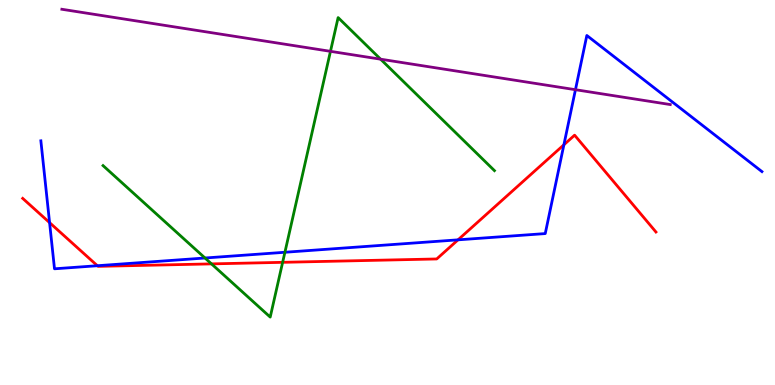[{'lines': ['blue', 'red'], 'intersections': [{'x': 0.64, 'y': 4.22}, {'x': 1.26, 'y': 3.1}, {'x': 5.91, 'y': 3.77}, {'x': 7.28, 'y': 6.24}]}, {'lines': ['green', 'red'], 'intersections': [{'x': 2.73, 'y': 3.15}, {'x': 3.65, 'y': 3.19}]}, {'lines': ['purple', 'red'], 'intersections': []}, {'lines': ['blue', 'green'], 'intersections': [{'x': 2.65, 'y': 3.3}, {'x': 3.68, 'y': 3.45}]}, {'lines': ['blue', 'purple'], 'intersections': [{'x': 7.43, 'y': 7.67}]}, {'lines': ['green', 'purple'], 'intersections': [{'x': 4.26, 'y': 8.67}, {'x': 4.91, 'y': 8.46}]}]